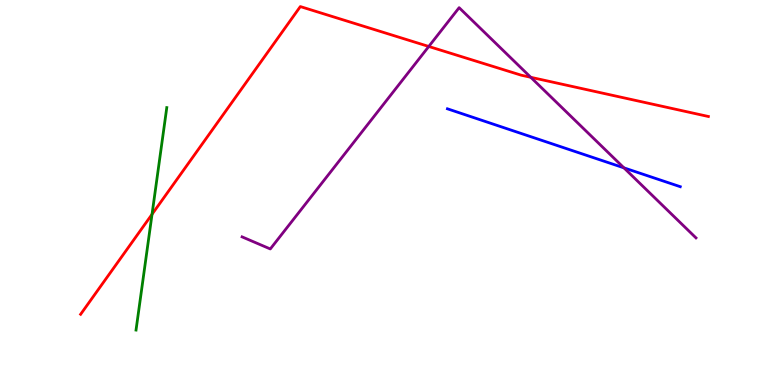[{'lines': ['blue', 'red'], 'intersections': []}, {'lines': ['green', 'red'], 'intersections': [{'x': 1.96, 'y': 4.43}]}, {'lines': ['purple', 'red'], 'intersections': [{'x': 5.53, 'y': 8.79}, {'x': 6.85, 'y': 7.99}]}, {'lines': ['blue', 'green'], 'intersections': []}, {'lines': ['blue', 'purple'], 'intersections': [{'x': 8.05, 'y': 5.64}]}, {'lines': ['green', 'purple'], 'intersections': []}]